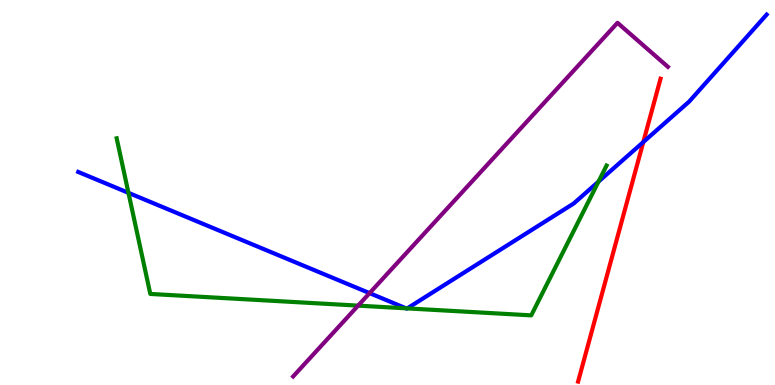[{'lines': ['blue', 'red'], 'intersections': [{'x': 8.3, 'y': 6.31}]}, {'lines': ['green', 'red'], 'intersections': []}, {'lines': ['purple', 'red'], 'intersections': []}, {'lines': ['blue', 'green'], 'intersections': [{'x': 1.66, 'y': 4.99}, {'x': 5.24, 'y': 1.99}, {'x': 5.25, 'y': 1.99}, {'x': 7.72, 'y': 5.28}]}, {'lines': ['blue', 'purple'], 'intersections': [{'x': 4.77, 'y': 2.39}]}, {'lines': ['green', 'purple'], 'intersections': [{'x': 4.62, 'y': 2.06}]}]